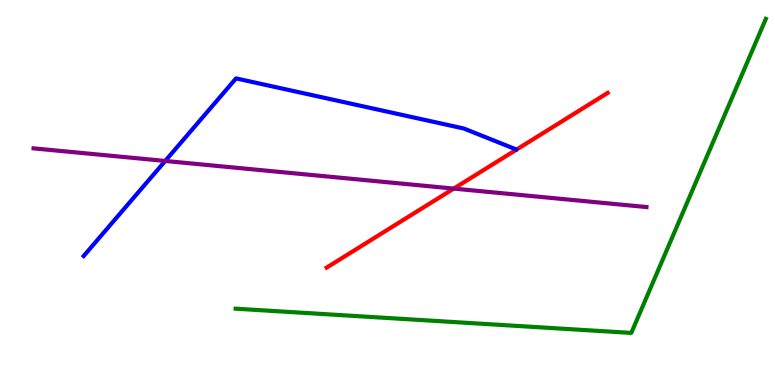[{'lines': ['blue', 'red'], 'intersections': []}, {'lines': ['green', 'red'], 'intersections': []}, {'lines': ['purple', 'red'], 'intersections': [{'x': 5.85, 'y': 5.1}]}, {'lines': ['blue', 'green'], 'intersections': []}, {'lines': ['blue', 'purple'], 'intersections': [{'x': 2.13, 'y': 5.82}]}, {'lines': ['green', 'purple'], 'intersections': []}]